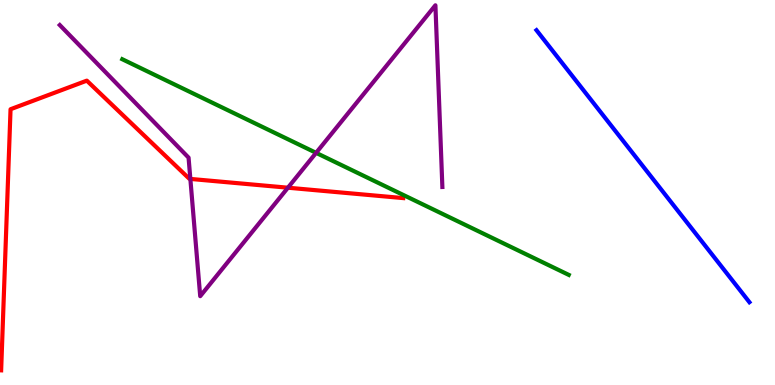[{'lines': ['blue', 'red'], 'intersections': []}, {'lines': ['green', 'red'], 'intersections': []}, {'lines': ['purple', 'red'], 'intersections': [{'x': 2.46, 'y': 5.35}, {'x': 3.72, 'y': 5.12}]}, {'lines': ['blue', 'green'], 'intersections': []}, {'lines': ['blue', 'purple'], 'intersections': []}, {'lines': ['green', 'purple'], 'intersections': [{'x': 4.08, 'y': 6.03}]}]